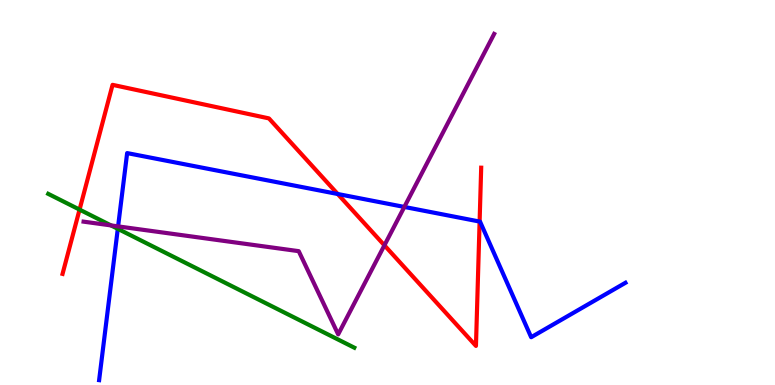[{'lines': ['blue', 'red'], 'intersections': [{'x': 4.36, 'y': 4.96}, {'x': 6.19, 'y': 4.25}]}, {'lines': ['green', 'red'], 'intersections': [{'x': 1.03, 'y': 4.56}]}, {'lines': ['purple', 'red'], 'intersections': [{'x': 4.96, 'y': 3.63}]}, {'lines': ['blue', 'green'], 'intersections': [{'x': 1.52, 'y': 4.06}]}, {'lines': ['blue', 'purple'], 'intersections': [{'x': 1.52, 'y': 4.12}, {'x': 5.22, 'y': 4.62}]}, {'lines': ['green', 'purple'], 'intersections': [{'x': 1.43, 'y': 4.15}]}]